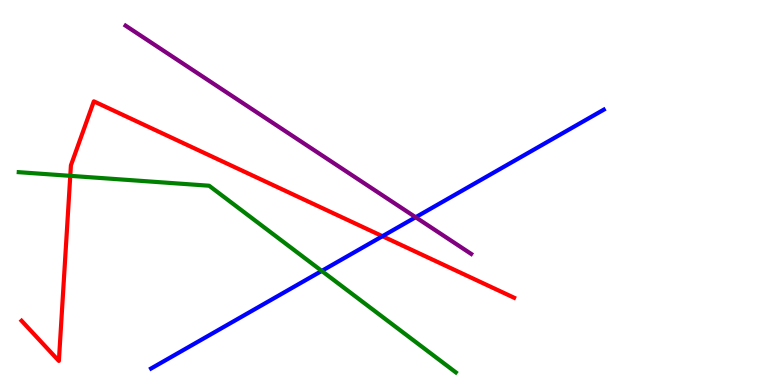[{'lines': ['blue', 'red'], 'intersections': [{'x': 4.93, 'y': 3.86}]}, {'lines': ['green', 'red'], 'intersections': [{'x': 0.907, 'y': 5.43}]}, {'lines': ['purple', 'red'], 'intersections': []}, {'lines': ['blue', 'green'], 'intersections': [{'x': 4.15, 'y': 2.96}]}, {'lines': ['blue', 'purple'], 'intersections': [{'x': 5.36, 'y': 4.36}]}, {'lines': ['green', 'purple'], 'intersections': []}]